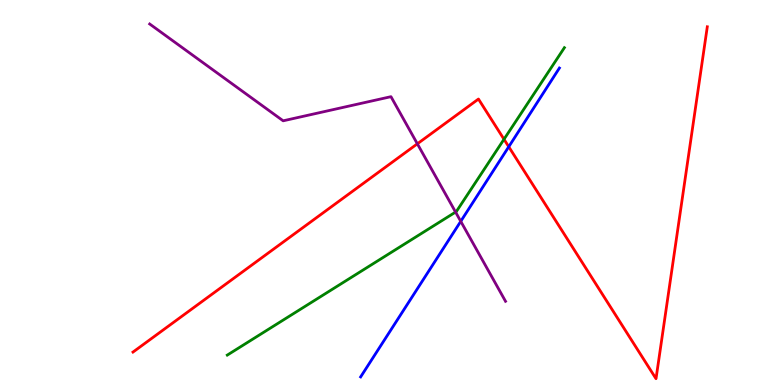[{'lines': ['blue', 'red'], 'intersections': [{'x': 6.56, 'y': 6.19}]}, {'lines': ['green', 'red'], 'intersections': [{'x': 6.5, 'y': 6.38}]}, {'lines': ['purple', 'red'], 'intersections': [{'x': 5.39, 'y': 6.26}]}, {'lines': ['blue', 'green'], 'intersections': []}, {'lines': ['blue', 'purple'], 'intersections': [{'x': 5.95, 'y': 4.25}]}, {'lines': ['green', 'purple'], 'intersections': [{'x': 5.88, 'y': 4.49}]}]